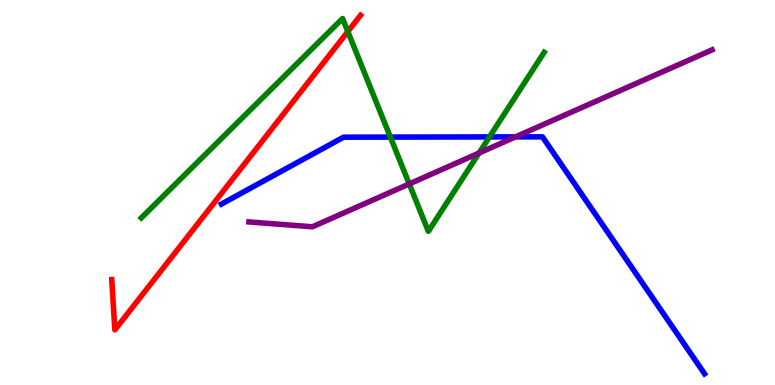[{'lines': ['blue', 'red'], 'intersections': []}, {'lines': ['green', 'red'], 'intersections': [{'x': 4.49, 'y': 9.18}]}, {'lines': ['purple', 'red'], 'intersections': []}, {'lines': ['blue', 'green'], 'intersections': [{'x': 5.04, 'y': 6.44}, {'x': 6.32, 'y': 6.44}]}, {'lines': ['blue', 'purple'], 'intersections': [{'x': 6.65, 'y': 6.44}]}, {'lines': ['green', 'purple'], 'intersections': [{'x': 5.28, 'y': 5.22}, {'x': 6.18, 'y': 6.03}]}]